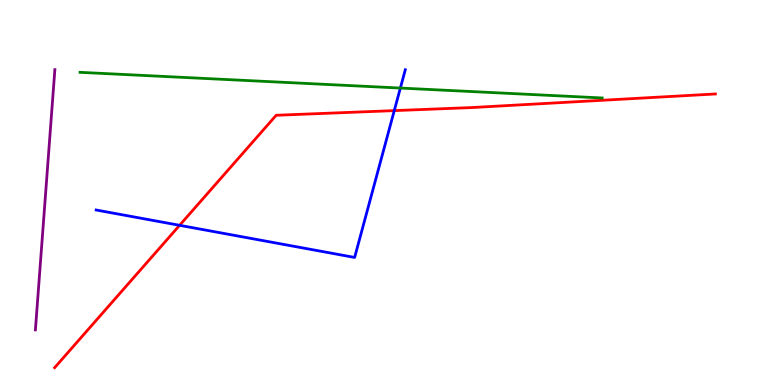[{'lines': ['blue', 'red'], 'intersections': [{'x': 2.32, 'y': 4.15}, {'x': 5.09, 'y': 7.13}]}, {'lines': ['green', 'red'], 'intersections': []}, {'lines': ['purple', 'red'], 'intersections': []}, {'lines': ['blue', 'green'], 'intersections': [{'x': 5.17, 'y': 7.71}]}, {'lines': ['blue', 'purple'], 'intersections': []}, {'lines': ['green', 'purple'], 'intersections': []}]